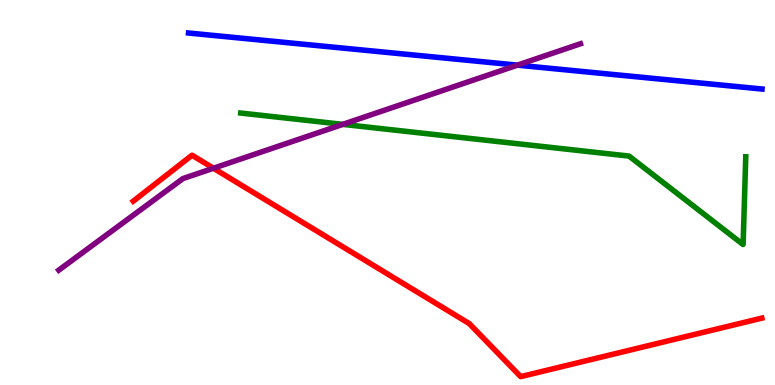[{'lines': ['blue', 'red'], 'intersections': []}, {'lines': ['green', 'red'], 'intersections': []}, {'lines': ['purple', 'red'], 'intersections': [{'x': 2.75, 'y': 5.63}]}, {'lines': ['blue', 'green'], 'intersections': []}, {'lines': ['blue', 'purple'], 'intersections': [{'x': 6.68, 'y': 8.31}]}, {'lines': ['green', 'purple'], 'intersections': [{'x': 4.42, 'y': 6.77}]}]